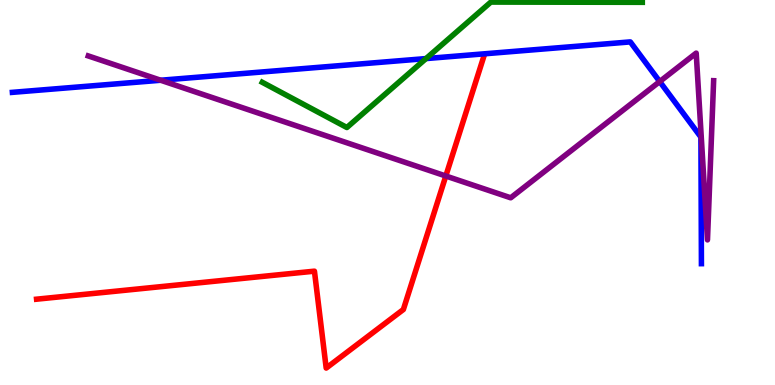[{'lines': ['blue', 'red'], 'intersections': []}, {'lines': ['green', 'red'], 'intersections': []}, {'lines': ['purple', 'red'], 'intersections': [{'x': 5.75, 'y': 5.43}]}, {'lines': ['blue', 'green'], 'intersections': [{'x': 5.5, 'y': 8.48}]}, {'lines': ['blue', 'purple'], 'intersections': [{'x': 2.07, 'y': 7.92}, {'x': 8.51, 'y': 7.88}]}, {'lines': ['green', 'purple'], 'intersections': []}]